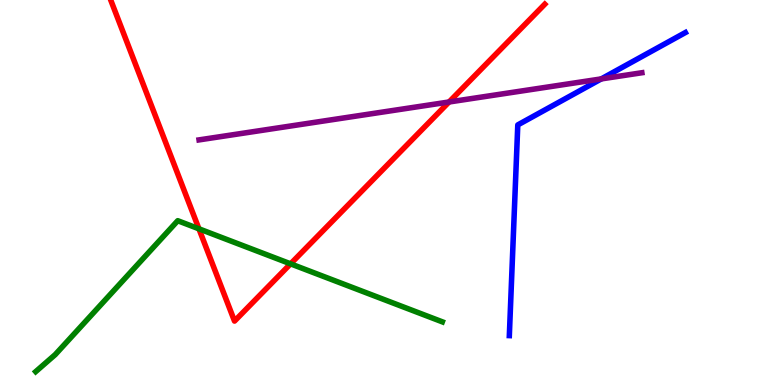[{'lines': ['blue', 'red'], 'intersections': []}, {'lines': ['green', 'red'], 'intersections': [{'x': 2.57, 'y': 4.06}, {'x': 3.75, 'y': 3.15}]}, {'lines': ['purple', 'red'], 'intersections': [{'x': 5.79, 'y': 7.35}]}, {'lines': ['blue', 'green'], 'intersections': []}, {'lines': ['blue', 'purple'], 'intersections': [{'x': 7.76, 'y': 7.95}]}, {'lines': ['green', 'purple'], 'intersections': []}]